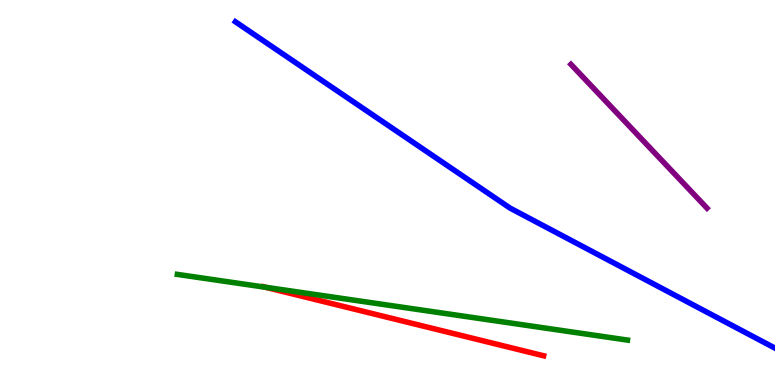[{'lines': ['blue', 'red'], 'intersections': []}, {'lines': ['green', 'red'], 'intersections': [{'x': 3.43, 'y': 2.54}]}, {'lines': ['purple', 'red'], 'intersections': []}, {'lines': ['blue', 'green'], 'intersections': []}, {'lines': ['blue', 'purple'], 'intersections': []}, {'lines': ['green', 'purple'], 'intersections': []}]